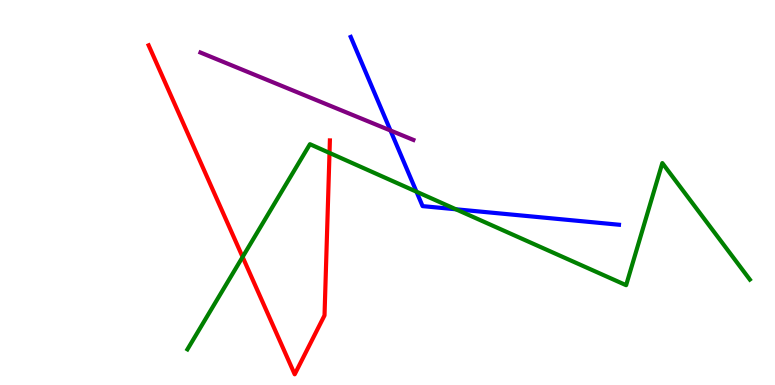[{'lines': ['blue', 'red'], 'intersections': []}, {'lines': ['green', 'red'], 'intersections': [{'x': 3.13, 'y': 3.33}, {'x': 4.25, 'y': 6.03}]}, {'lines': ['purple', 'red'], 'intersections': []}, {'lines': ['blue', 'green'], 'intersections': [{'x': 5.37, 'y': 5.02}, {'x': 5.88, 'y': 4.56}]}, {'lines': ['blue', 'purple'], 'intersections': [{'x': 5.04, 'y': 6.61}]}, {'lines': ['green', 'purple'], 'intersections': []}]